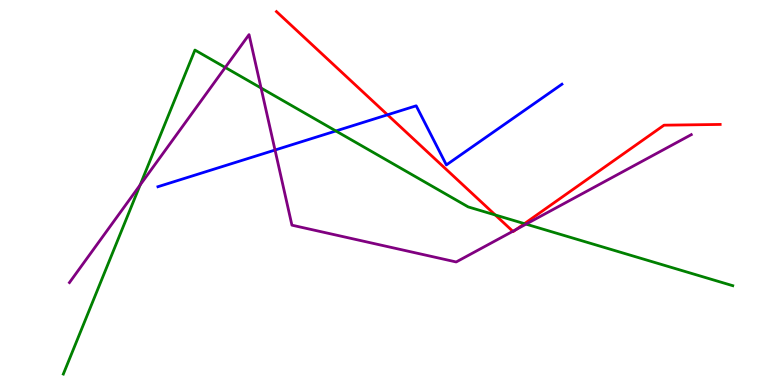[{'lines': ['blue', 'red'], 'intersections': [{'x': 5.0, 'y': 7.02}]}, {'lines': ['green', 'red'], 'intersections': [{'x': 6.39, 'y': 4.42}, {'x': 6.77, 'y': 4.19}]}, {'lines': ['purple', 'red'], 'intersections': [{'x': 6.62, 'y': 3.99}, {'x': 6.66, 'y': 4.04}]}, {'lines': ['blue', 'green'], 'intersections': [{'x': 4.33, 'y': 6.6}]}, {'lines': ['blue', 'purple'], 'intersections': [{'x': 3.55, 'y': 6.1}]}, {'lines': ['green', 'purple'], 'intersections': [{'x': 1.81, 'y': 5.19}, {'x': 2.91, 'y': 8.25}, {'x': 3.37, 'y': 7.71}, {'x': 6.79, 'y': 4.18}]}]